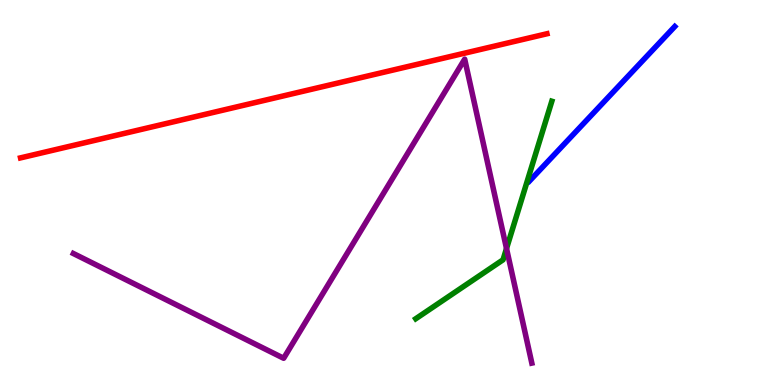[{'lines': ['blue', 'red'], 'intersections': []}, {'lines': ['green', 'red'], 'intersections': []}, {'lines': ['purple', 'red'], 'intersections': []}, {'lines': ['blue', 'green'], 'intersections': []}, {'lines': ['blue', 'purple'], 'intersections': []}, {'lines': ['green', 'purple'], 'intersections': [{'x': 6.54, 'y': 3.55}]}]